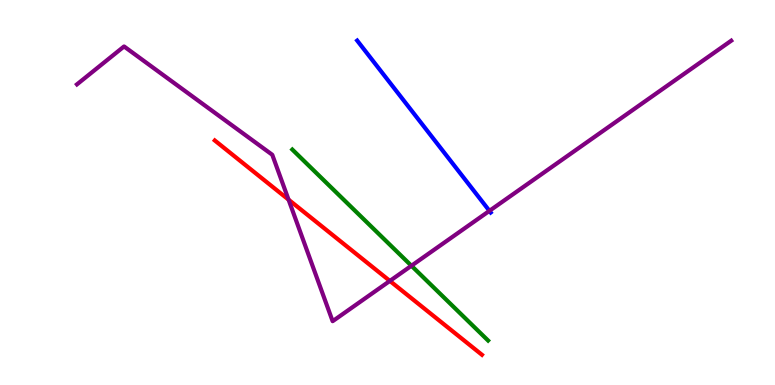[{'lines': ['blue', 'red'], 'intersections': []}, {'lines': ['green', 'red'], 'intersections': []}, {'lines': ['purple', 'red'], 'intersections': [{'x': 3.72, 'y': 4.81}, {'x': 5.03, 'y': 2.7}]}, {'lines': ['blue', 'green'], 'intersections': []}, {'lines': ['blue', 'purple'], 'intersections': [{'x': 6.32, 'y': 4.52}]}, {'lines': ['green', 'purple'], 'intersections': [{'x': 5.31, 'y': 3.1}]}]